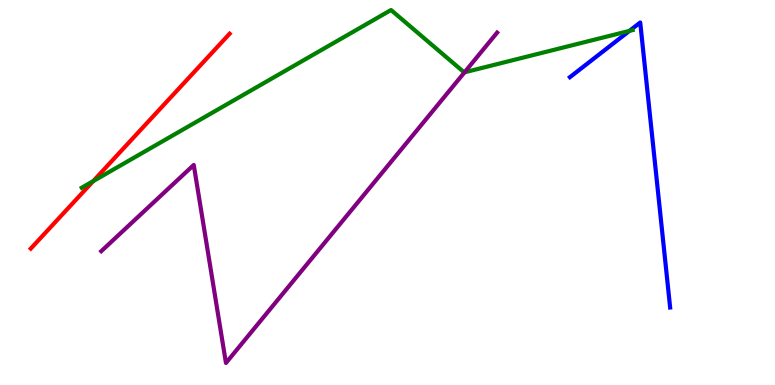[{'lines': ['blue', 'red'], 'intersections': []}, {'lines': ['green', 'red'], 'intersections': [{'x': 1.2, 'y': 5.29}]}, {'lines': ['purple', 'red'], 'intersections': []}, {'lines': ['blue', 'green'], 'intersections': [{'x': 8.12, 'y': 9.2}]}, {'lines': ['blue', 'purple'], 'intersections': []}, {'lines': ['green', 'purple'], 'intersections': [{'x': 5.99, 'y': 8.12}]}]